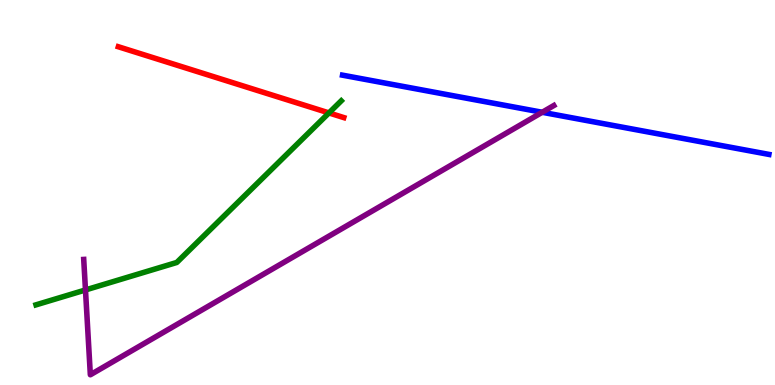[{'lines': ['blue', 'red'], 'intersections': []}, {'lines': ['green', 'red'], 'intersections': [{'x': 4.24, 'y': 7.07}]}, {'lines': ['purple', 'red'], 'intersections': []}, {'lines': ['blue', 'green'], 'intersections': []}, {'lines': ['blue', 'purple'], 'intersections': [{'x': 7.0, 'y': 7.08}]}, {'lines': ['green', 'purple'], 'intersections': [{'x': 1.1, 'y': 2.47}]}]